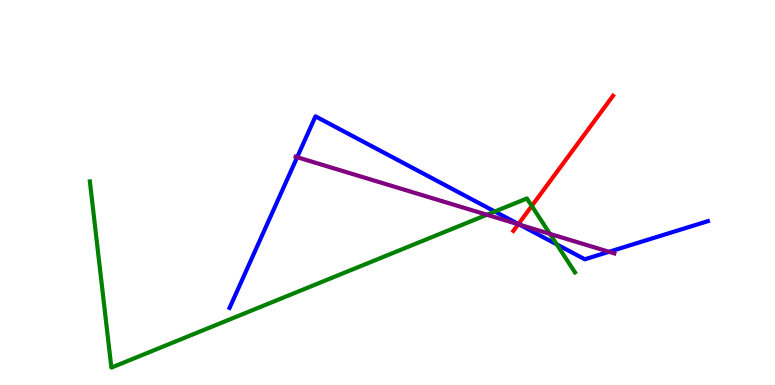[{'lines': ['blue', 'red'], 'intersections': [{'x': 6.69, 'y': 4.18}]}, {'lines': ['green', 'red'], 'intersections': [{'x': 6.86, 'y': 4.65}]}, {'lines': ['purple', 'red'], 'intersections': [{'x': 6.69, 'y': 4.17}]}, {'lines': ['blue', 'green'], 'intersections': [{'x': 6.38, 'y': 4.51}, {'x': 7.18, 'y': 3.65}]}, {'lines': ['blue', 'purple'], 'intersections': [{'x': 3.83, 'y': 5.92}, {'x': 6.71, 'y': 4.16}, {'x': 7.86, 'y': 3.46}]}, {'lines': ['green', 'purple'], 'intersections': [{'x': 6.28, 'y': 4.42}, {'x': 7.1, 'y': 3.93}]}]